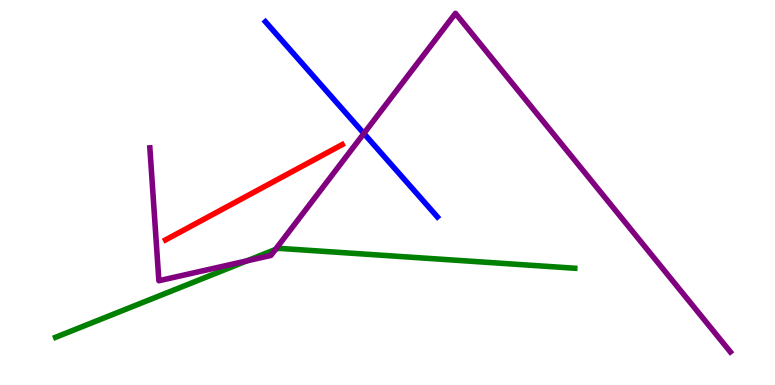[{'lines': ['blue', 'red'], 'intersections': []}, {'lines': ['green', 'red'], 'intersections': []}, {'lines': ['purple', 'red'], 'intersections': []}, {'lines': ['blue', 'green'], 'intersections': []}, {'lines': ['blue', 'purple'], 'intersections': [{'x': 4.7, 'y': 6.53}]}, {'lines': ['green', 'purple'], 'intersections': [{'x': 3.19, 'y': 3.22}, {'x': 3.55, 'y': 3.52}]}]